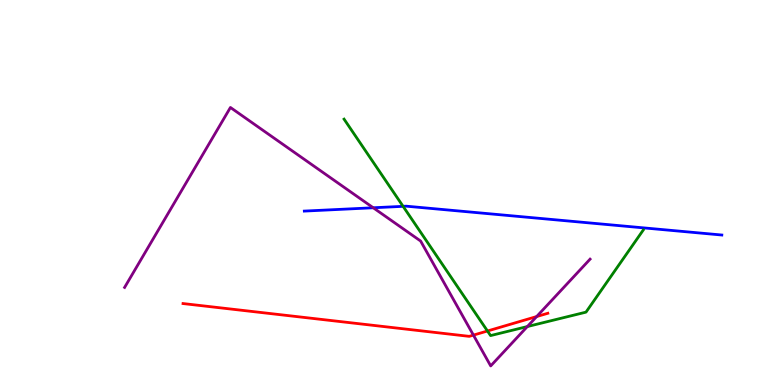[{'lines': ['blue', 'red'], 'intersections': []}, {'lines': ['green', 'red'], 'intersections': [{'x': 6.29, 'y': 1.4}]}, {'lines': ['purple', 'red'], 'intersections': [{'x': 6.11, 'y': 1.3}, {'x': 6.92, 'y': 1.78}]}, {'lines': ['blue', 'green'], 'intersections': [{'x': 5.2, 'y': 4.64}]}, {'lines': ['blue', 'purple'], 'intersections': [{'x': 4.82, 'y': 4.6}]}, {'lines': ['green', 'purple'], 'intersections': [{'x': 6.8, 'y': 1.52}]}]